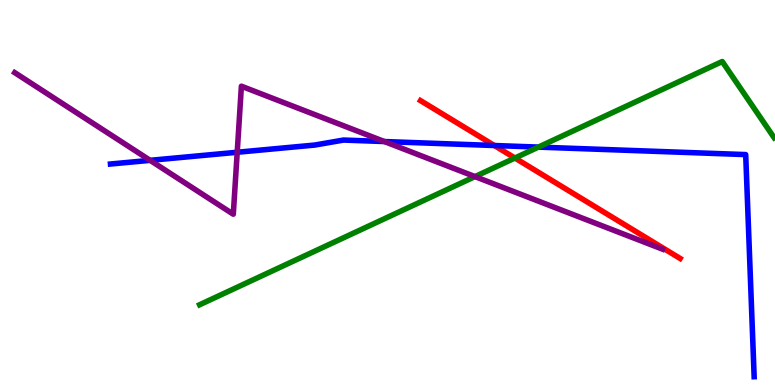[{'lines': ['blue', 'red'], 'intersections': [{'x': 6.38, 'y': 6.22}]}, {'lines': ['green', 'red'], 'intersections': [{'x': 6.64, 'y': 5.9}]}, {'lines': ['purple', 'red'], 'intersections': []}, {'lines': ['blue', 'green'], 'intersections': [{'x': 6.95, 'y': 6.18}]}, {'lines': ['blue', 'purple'], 'intersections': [{'x': 1.94, 'y': 5.84}, {'x': 3.06, 'y': 6.05}, {'x': 4.96, 'y': 6.32}]}, {'lines': ['green', 'purple'], 'intersections': [{'x': 6.13, 'y': 5.41}]}]